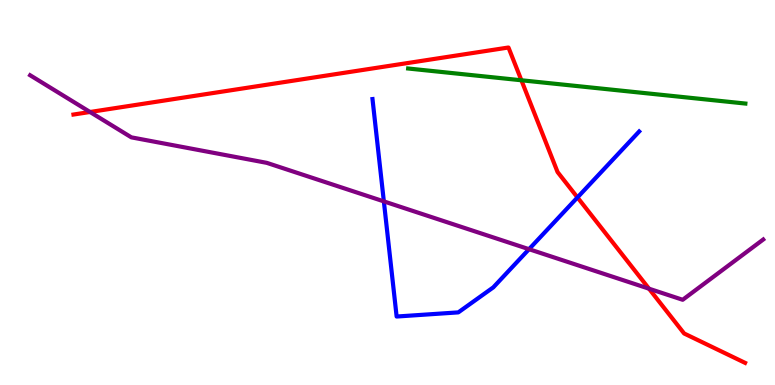[{'lines': ['blue', 'red'], 'intersections': [{'x': 7.45, 'y': 4.87}]}, {'lines': ['green', 'red'], 'intersections': [{'x': 6.73, 'y': 7.92}]}, {'lines': ['purple', 'red'], 'intersections': [{'x': 1.16, 'y': 7.09}, {'x': 8.37, 'y': 2.5}]}, {'lines': ['blue', 'green'], 'intersections': []}, {'lines': ['blue', 'purple'], 'intersections': [{'x': 4.95, 'y': 4.77}, {'x': 6.83, 'y': 3.53}]}, {'lines': ['green', 'purple'], 'intersections': []}]